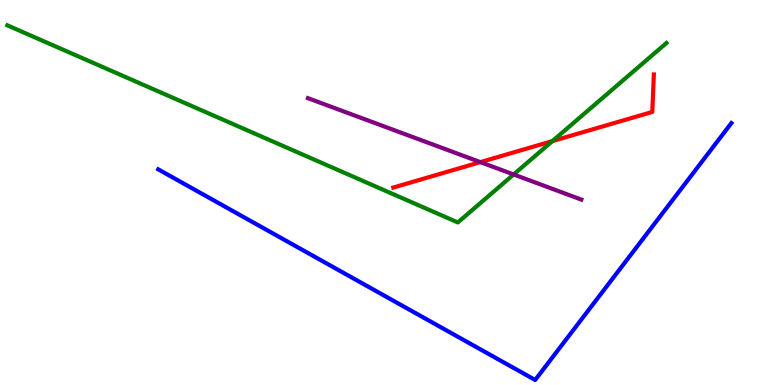[{'lines': ['blue', 'red'], 'intersections': []}, {'lines': ['green', 'red'], 'intersections': [{'x': 7.13, 'y': 6.34}]}, {'lines': ['purple', 'red'], 'intersections': [{'x': 6.2, 'y': 5.79}]}, {'lines': ['blue', 'green'], 'intersections': []}, {'lines': ['blue', 'purple'], 'intersections': []}, {'lines': ['green', 'purple'], 'intersections': [{'x': 6.63, 'y': 5.47}]}]